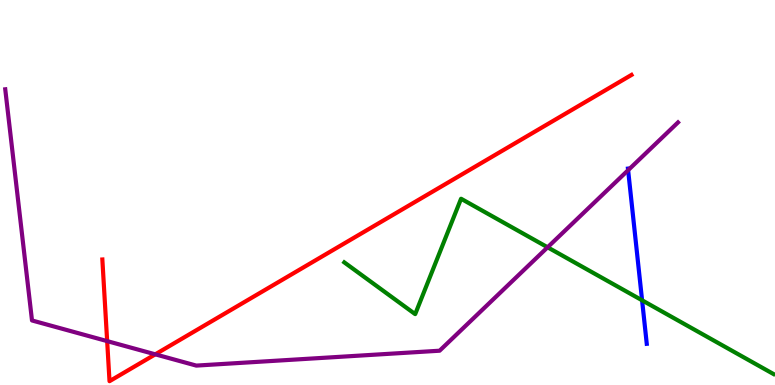[{'lines': ['blue', 'red'], 'intersections': []}, {'lines': ['green', 'red'], 'intersections': []}, {'lines': ['purple', 'red'], 'intersections': [{'x': 1.38, 'y': 1.14}, {'x': 2.0, 'y': 0.797}]}, {'lines': ['blue', 'green'], 'intersections': [{'x': 8.28, 'y': 2.2}]}, {'lines': ['blue', 'purple'], 'intersections': [{'x': 8.1, 'y': 5.58}]}, {'lines': ['green', 'purple'], 'intersections': [{'x': 7.07, 'y': 3.58}]}]